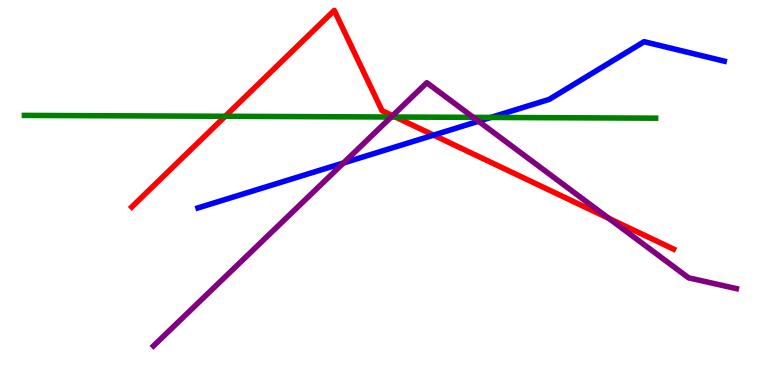[{'lines': ['blue', 'red'], 'intersections': [{'x': 5.59, 'y': 6.49}]}, {'lines': ['green', 'red'], 'intersections': [{'x': 2.91, 'y': 6.98}, {'x': 5.1, 'y': 6.96}]}, {'lines': ['purple', 'red'], 'intersections': [{'x': 5.07, 'y': 7.0}, {'x': 7.86, 'y': 4.33}]}, {'lines': ['blue', 'green'], 'intersections': [{'x': 6.33, 'y': 6.95}]}, {'lines': ['blue', 'purple'], 'intersections': [{'x': 4.43, 'y': 5.77}, {'x': 6.17, 'y': 6.85}]}, {'lines': ['green', 'purple'], 'intersections': [{'x': 5.05, 'y': 6.96}, {'x': 6.11, 'y': 6.95}]}]